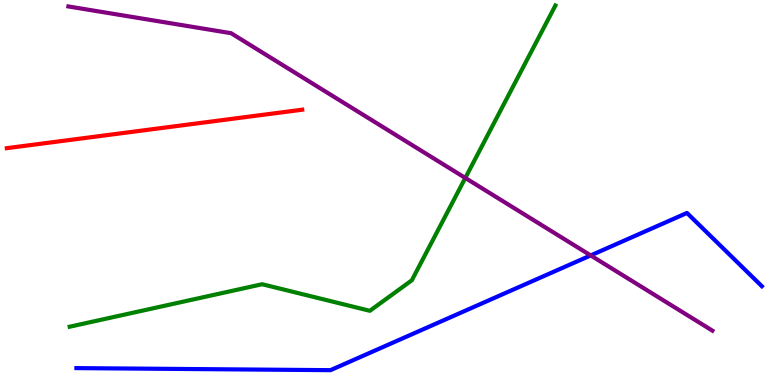[{'lines': ['blue', 'red'], 'intersections': []}, {'lines': ['green', 'red'], 'intersections': []}, {'lines': ['purple', 'red'], 'intersections': []}, {'lines': ['blue', 'green'], 'intersections': []}, {'lines': ['blue', 'purple'], 'intersections': [{'x': 7.62, 'y': 3.37}]}, {'lines': ['green', 'purple'], 'intersections': [{'x': 6.0, 'y': 5.38}]}]